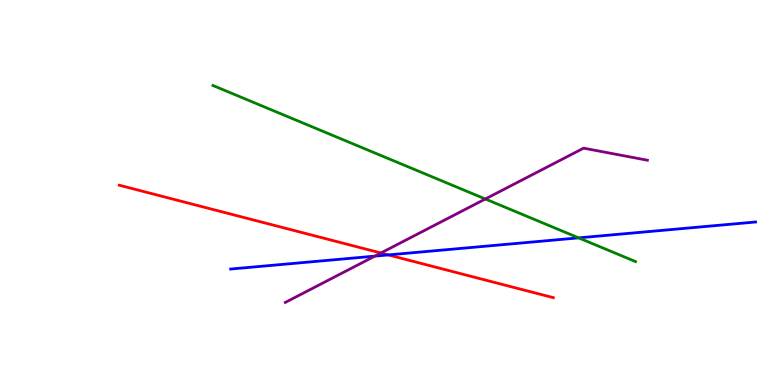[{'lines': ['blue', 'red'], 'intersections': [{'x': 5.01, 'y': 3.38}]}, {'lines': ['green', 'red'], 'intersections': []}, {'lines': ['purple', 'red'], 'intersections': [{'x': 4.92, 'y': 3.43}]}, {'lines': ['blue', 'green'], 'intersections': [{'x': 7.47, 'y': 3.82}]}, {'lines': ['blue', 'purple'], 'intersections': [{'x': 4.84, 'y': 3.35}]}, {'lines': ['green', 'purple'], 'intersections': [{'x': 6.26, 'y': 4.83}]}]